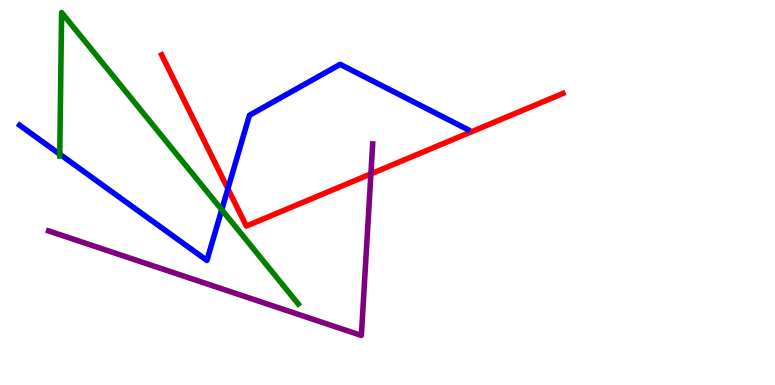[{'lines': ['blue', 'red'], 'intersections': [{'x': 2.94, 'y': 5.1}]}, {'lines': ['green', 'red'], 'intersections': []}, {'lines': ['purple', 'red'], 'intersections': [{'x': 4.79, 'y': 5.48}]}, {'lines': ['blue', 'green'], 'intersections': [{'x': 0.771, 'y': 6.0}, {'x': 2.86, 'y': 4.55}]}, {'lines': ['blue', 'purple'], 'intersections': []}, {'lines': ['green', 'purple'], 'intersections': []}]